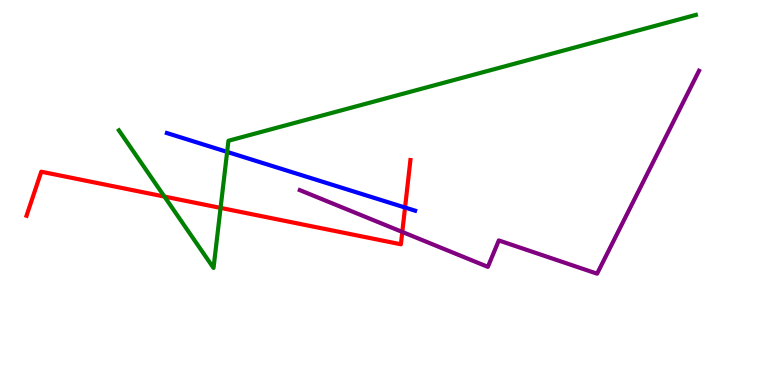[{'lines': ['blue', 'red'], 'intersections': [{'x': 5.23, 'y': 4.61}]}, {'lines': ['green', 'red'], 'intersections': [{'x': 2.12, 'y': 4.89}, {'x': 2.85, 'y': 4.6}]}, {'lines': ['purple', 'red'], 'intersections': [{'x': 5.19, 'y': 3.98}]}, {'lines': ['blue', 'green'], 'intersections': [{'x': 2.93, 'y': 6.05}]}, {'lines': ['blue', 'purple'], 'intersections': []}, {'lines': ['green', 'purple'], 'intersections': []}]